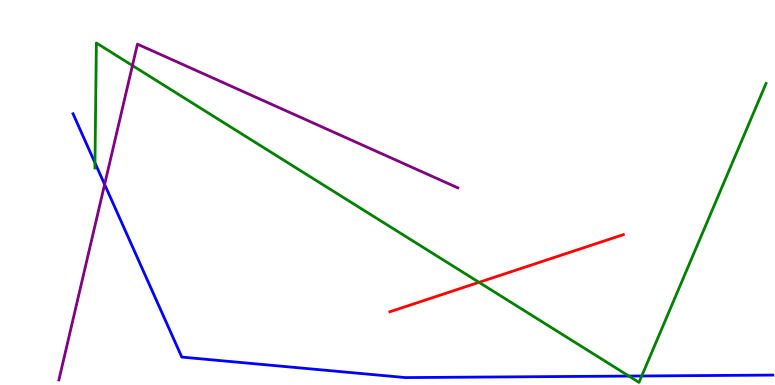[{'lines': ['blue', 'red'], 'intersections': []}, {'lines': ['green', 'red'], 'intersections': [{'x': 6.18, 'y': 2.67}]}, {'lines': ['purple', 'red'], 'intersections': []}, {'lines': ['blue', 'green'], 'intersections': [{'x': 1.23, 'y': 5.77}, {'x': 8.11, 'y': 0.232}, {'x': 8.28, 'y': 0.234}]}, {'lines': ['blue', 'purple'], 'intersections': [{'x': 1.35, 'y': 5.21}]}, {'lines': ['green', 'purple'], 'intersections': [{'x': 1.71, 'y': 8.3}]}]